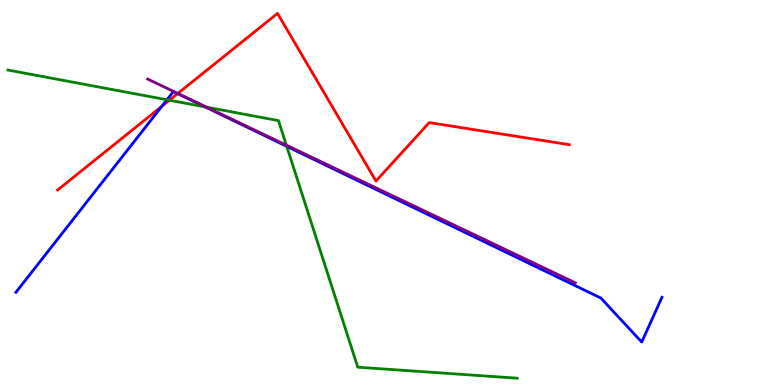[{'lines': ['blue', 'red'], 'intersections': [{'x': 2.09, 'y': 7.24}, {'x': 2.29, 'y': 7.57}]}, {'lines': ['green', 'red'], 'intersections': [{'x': 2.19, 'y': 7.4}]}, {'lines': ['purple', 'red'], 'intersections': [{'x': 2.29, 'y': 7.57}]}, {'lines': ['blue', 'green'], 'intersections': [{'x': 2.15, 'y': 7.41}, {'x': 2.65, 'y': 7.22}, {'x': 3.7, 'y': 6.2}]}, {'lines': ['blue', 'purple'], 'intersections': []}, {'lines': ['green', 'purple'], 'intersections': [{'x': 2.67, 'y': 7.22}, {'x': 3.69, 'y': 6.23}]}]